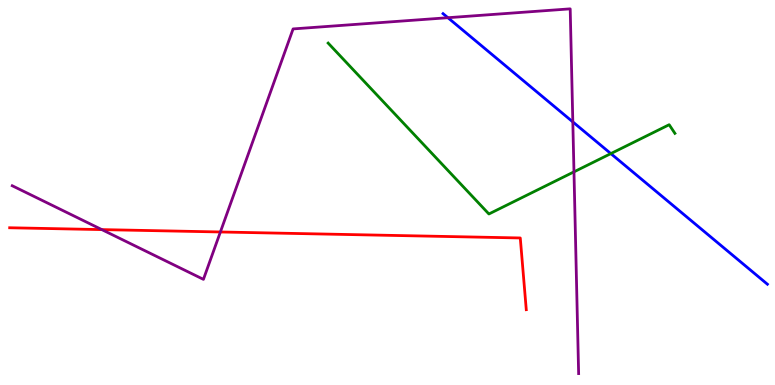[{'lines': ['blue', 'red'], 'intersections': []}, {'lines': ['green', 'red'], 'intersections': []}, {'lines': ['purple', 'red'], 'intersections': [{'x': 1.31, 'y': 4.04}, {'x': 2.84, 'y': 3.97}]}, {'lines': ['blue', 'green'], 'intersections': [{'x': 7.88, 'y': 6.01}]}, {'lines': ['blue', 'purple'], 'intersections': [{'x': 5.78, 'y': 9.54}, {'x': 7.39, 'y': 6.83}]}, {'lines': ['green', 'purple'], 'intersections': [{'x': 7.41, 'y': 5.54}]}]